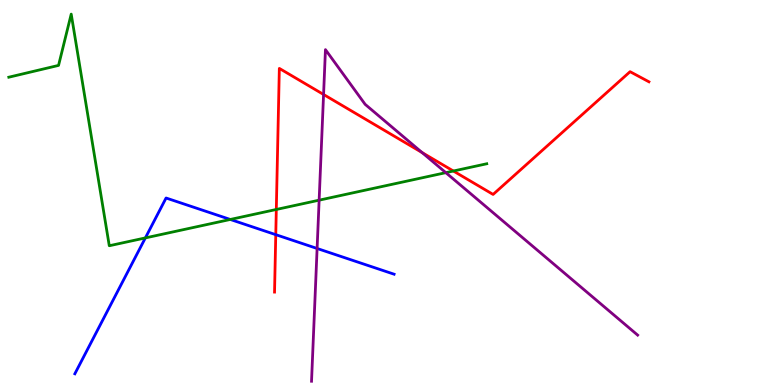[{'lines': ['blue', 'red'], 'intersections': [{'x': 3.56, 'y': 3.9}]}, {'lines': ['green', 'red'], 'intersections': [{'x': 3.57, 'y': 4.56}, {'x': 5.85, 'y': 5.56}]}, {'lines': ['purple', 'red'], 'intersections': [{'x': 4.18, 'y': 7.55}, {'x': 5.45, 'y': 6.04}]}, {'lines': ['blue', 'green'], 'intersections': [{'x': 1.88, 'y': 3.82}, {'x': 2.97, 'y': 4.3}]}, {'lines': ['blue', 'purple'], 'intersections': [{'x': 4.09, 'y': 3.55}]}, {'lines': ['green', 'purple'], 'intersections': [{'x': 4.12, 'y': 4.8}, {'x': 5.75, 'y': 5.52}]}]